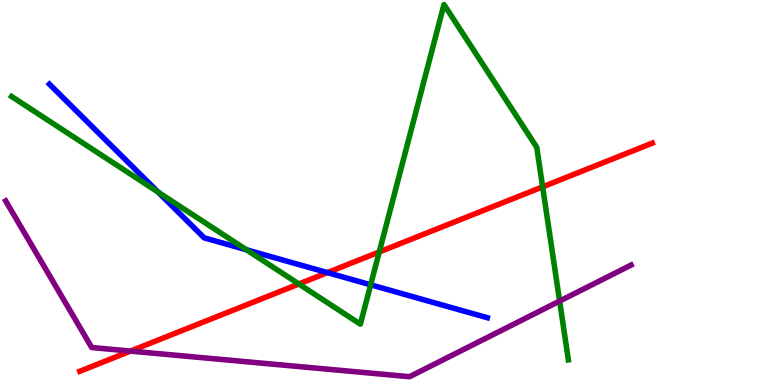[{'lines': ['blue', 'red'], 'intersections': [{'x': 4.22, 'y': 2.92}]}, {'lines': ['green', 'red'], 'intersections': [{'x': 3.86, 'y': 2.62}, {'x': 4.89, 'y': 3.46}, {'x': 7.0, 'y': 5.15}]}, {'lines': ['purple', 'red'], 'intersections': [{'x': 1.68, 'y': 0.881}]}, {'lines': ['blue', 'green'], 'intersections': [{'x': 2.04, 'y': 5.01}, {'x': 3.18, 'y': 3.51}, {'x': 4.78, 'y': 2.6}]}, {'lines': ['blue', 'purple'], 'intersections': []}, {'lines': ['green', 'purple'], 'intersections': [{'x': 7.22, 'y': 2.18}]}]